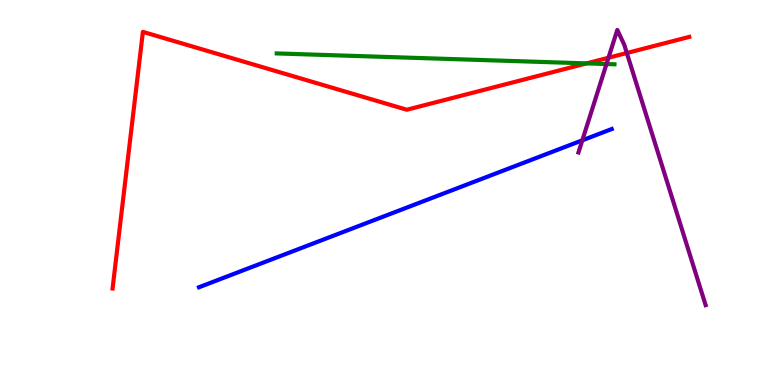[{'lines': ['blue', 'red'], 'intersections': []}, {'lines': ['green', 'red'], 'intersections': [{'x': 7.57, 'y': 8.35}]}, {'lines': ['purple', 'red'], 'intersections': [{'x': 7.85, 'y': 8.5}, {'x': 8.09, 'y': 8.62}]}, {'lines': ['blue', 'green'], 'intersections': []}, {'lines': ['blue', 'purple'], 'intersections': [{'x': 7.51, 'y': 6.36}]}, {'lines': ['green', 'purple'], 'intersections': [{'x': 7.83, 'y': 8.34}]}]